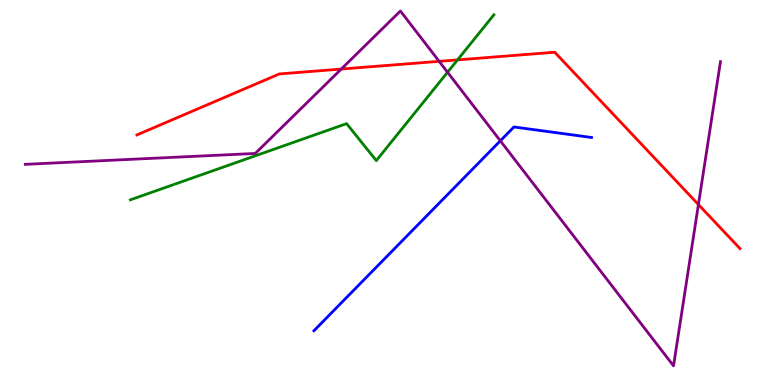[{'lines': ['blue', 'red'], 'intersections': []}, {'lines': ['green', 'red'], 'intersections': [{'x': 5.9, 'y': 8.44}]}, {'lines': ['purple', 'red'], 'intersections': [{'x': 4.4, 'y': 8.21}, {'x': 5.67, 'y': 8.41}, {'x': 9.01, 'y': 4.69}]}, {'lines': ['blue', 'green'], 'intersections': []}, {'lines': ['blue', 'purple'], 'intersections': [{'x': 6.46, 'y': 6.34}]}, {'lines': ['green', 'purple'], 'intersections': [{'x': 5.77, 'y': 8.12}]}]